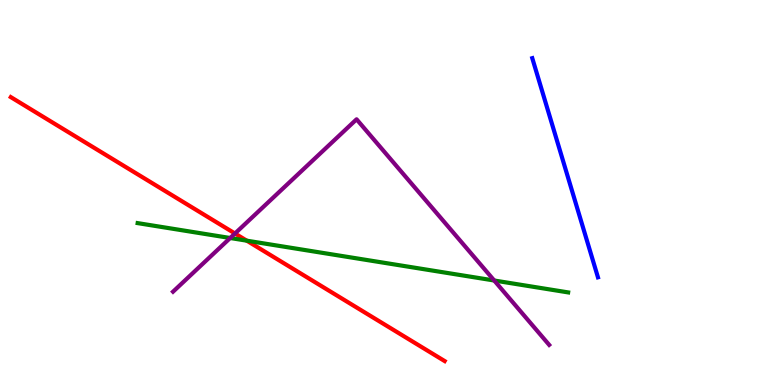[{'lines': ['blue', 'red'], 'intersections': []}, {'lines': ['green', 'red'], 'intersections': [{'x': 3.18, 'y': 3.75}]}, {'lines': ['purple', 'red'], 'intersections': [{'x': 3.03, 'y': 3.94}]}, {'lines': ['blue', 'green'], 'intersections': []}, {'lines': ['blue', 'purple'], 'intersections': []}, {'lines': ['green', 'purple'], 'intersections': [{'x': 2.97, 'y': 3.82}, {'x': 6.38, 'y': 2.71}]}]